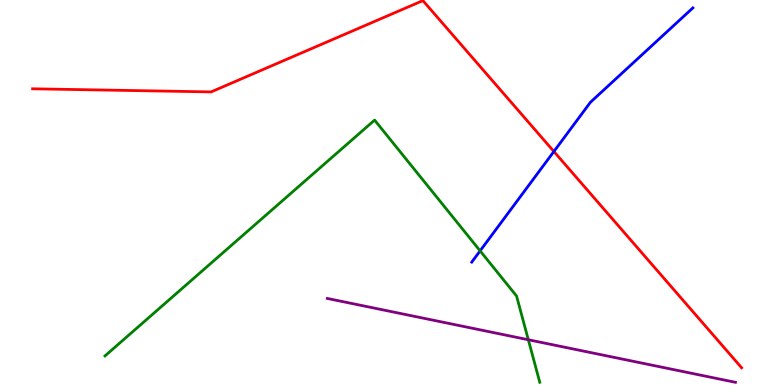[{'lines': ['blue', 'red'], 'intersections': [{'x': 7.15, 'y': 6.07}]}, {'lines': ['green', 'red'], 'intersections': []}, {'lines': ['purple', 'red'], 'intersections': []}, {'lines': ['blue', 'green'], 'intersections': [{'x': 6.2, 'y': 3.48}]}, {'lines': ['blue', 'purple'], 'intersections': []}, {'lines': ['green', 'purple'], 'intersections': [{'x': 6.82, 'y': 1.18}]}]